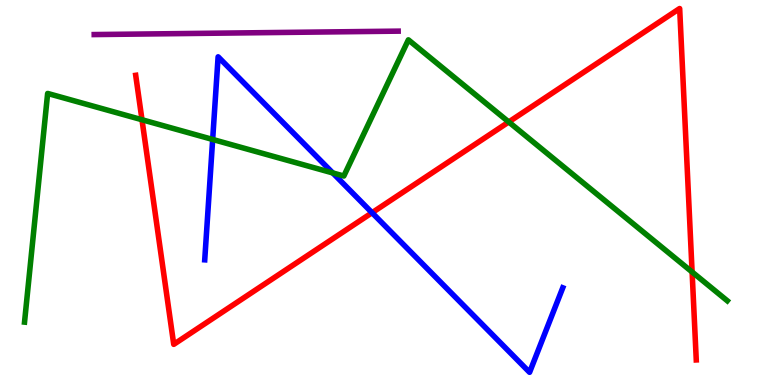[{'lines': ['blue', 'red'], 'intersections': [{'x': 4.8, 'y': 4.47}]}, {'lines': ['green', 'red'], 'intersections': [{'x': 1.83, 'y': 6.89}, {'x': 6.56, 'y': 6.83}, {'x': 8.93, 'y': 2.94}]}, {'lines': ['purple', 'red'], 'intersections': []}, {'lines': ['blue', 'green'], 'intersections': [{'x': 2.74, 'y': 6.38}, {'x': 4.29, 'y': 5.51}]}, {'lines': ['blue', 'purple'], 'intersections': []}, {'lines': ['green', 'purple'], 'intersections': []}]